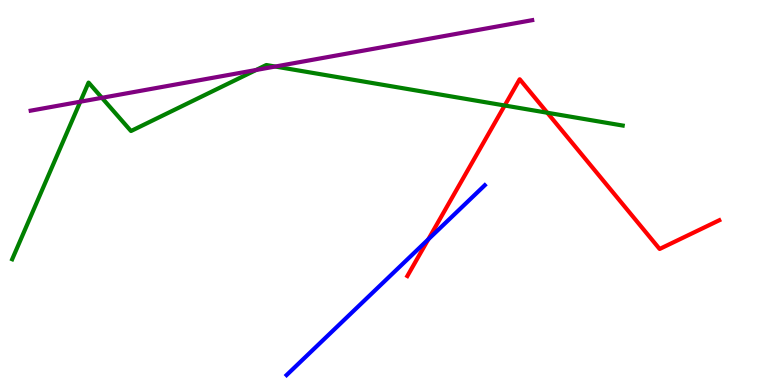[{'lines': ['blue', 'red'], 'intersections': [{'x': 5.53, 'y': 3.78}]}, {'lines': ['green', 'red'], 'intersections': [{'x': 6.51, 'y': 7.26}, {'x': 7.06, 'y': 7.07}]}, {'lines': ['purple', 'red'], 'intersections': []}, {'lines': ['blue', 'green'], 'intersections': []}, {'lines': ['blue', 'purple'], 'intersections': []}, {'lines': ['green', 'purple'], 'intersections': [{'x': 1.04, 'y': 7.36}, {'x': 1.31, 'y': 7.46}, {'x': 3.3, 'y': 8.18}, {'x': 3.55, 'y': 8.27}]}]